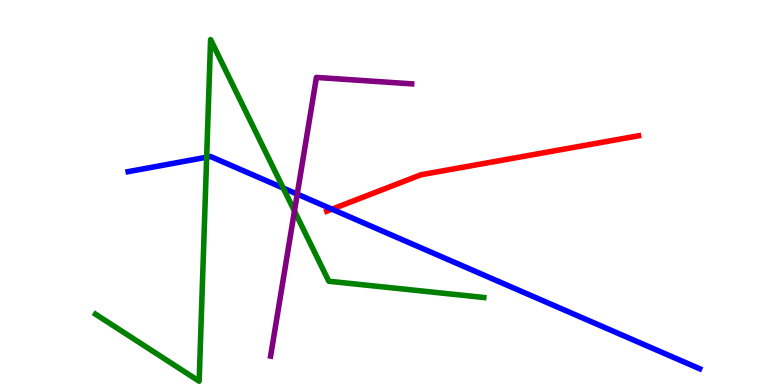[{'lines': ['blue', 'red'], 'intersections': [{'x': 4.28, 'y': 4.57}]}, {'lines': ['green', 'red'], 'intersections': []}, {'lines': ['purple', 'red'], 'intersections': []}, {'lines': ['blue', 'green'], 'intersections': [{'x': 2.67, 'y': 5.92}, {'x': 3.65, 'y': 5.12}]}, {'lines': ['blue', 'purple'], 'intersections': [{'x': 3.84, 'y': 4.96}]}, {'lines': ['green', 'purple'], 'intersections': [{'x': 3.8, 'y': 4.52}]}]